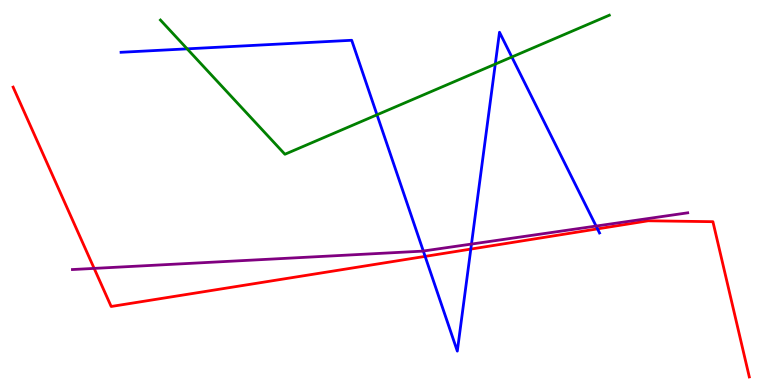[{'lines': ['blue', 'red'], 'intersections': [{'x': 5.49, 'y': 3.34}, {'x': 6.07, 'y': 3.53}, {'x': 7.71, 'y': 4.06}]}, {'lines': ['green', 'red'], 'intersections': []}, {'lines': ['purple', 'red'], 'intersections': [{'x': 1.21, 'y': 3.03}]}, {'lines': ['blue', 'green'], 'intersections': [{'x': 2.41, 'y': 8.73}, {'x': 4.86, 'y': 7.02}, {'x': 6.39, 'y': 8.34}, {'x': 6.6, 'y': 8.52}]}, {'lines': ['blue', 'purple'], 'intersections': [{'x': 5.46, 'y': 3.48}, {'x': 6.08, 'y': 3.66}, {'x': 7.69, 'y': 4.13}]}, {'lines': ['green', 'purple'], 'intersections': []}]